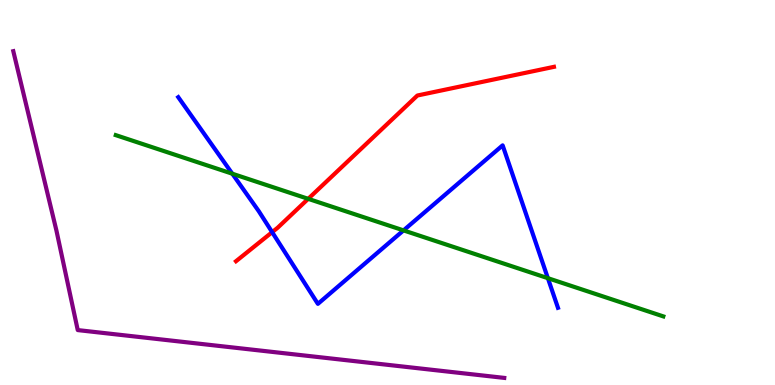[{'lines': ['blue', 'red'], 'intersections': [{'x': 3.51, 'y': 3.97}]}, {'lines': ['green', 'red'], 'intersections': [{'x': 3.98, 'y': 4.84}]}, {'lines': ['purple', 'red'], 'intersections': []}, {'lines': ['blue', 'green'], 'intersections': [{'x': 3.0, 'y': 5.49}, {'x': 5.21, 'y': 4.02}, {'x': 7.07, 'y': 2.77}]}, {'lines': ['blue', 'purple'], 'intersections': []}, {'lines': ['green', 'purple'], 'intersections': []}]